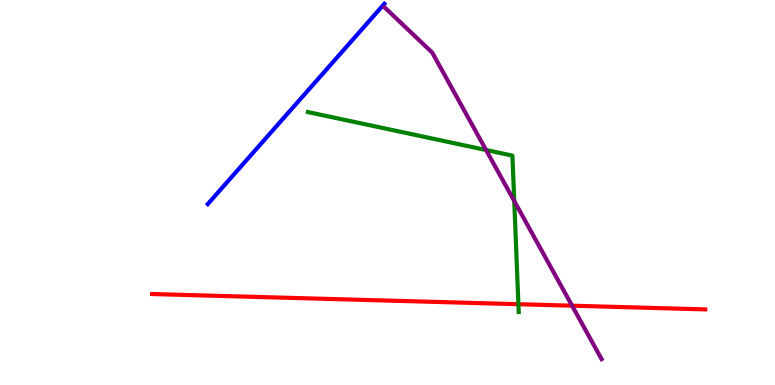[{'lines': ['blue', 'red'], 'intersections': []}, {'lines': ['green', 'red'], 'intersections': [{'x': 6.69, 'y': 2.1}]}, {'lines': ['purple', 'red'], 'intersections': [{'x': 7.38, 'y': 2.06}]}, {'lines': ['blue', 'green'], 'intersections': []}, {'lines': ['blue', 'purple'], 'intersections': []}, {'lines': ['green', 'purple'], 'intersections': [{'x': 6.27, 'y': 6.1}, {'x': 6.64, 'y': 4.78}]}]